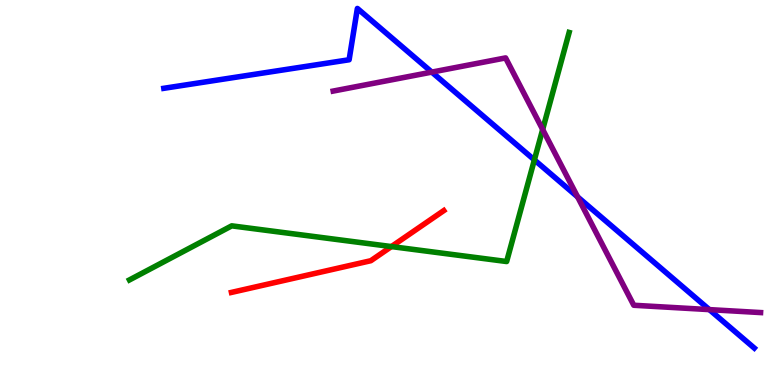[{'lines': ['blue', 'red'], 'intersections': []}, {'lines': ['green', 'red'], 'intersections': [{'x': 5.05, 'y': 3.6}]}, {'lines': ['purple', 'red'], 'intersections': []}, {'lines': ['blue', 'green'], 'intersections': [{'x': 6.9, 'y': 5.85}]}, {'lines': ['blue', 'purple'], 'intersections': [{'x': 5.57, 'y': 8.13}, {'x': 7.45, 'y': 4.89}, {'x': 9.15, 'y': 1.96}]}, {'lines': ['green', 'purple'], 'intersections': [{'x': 7.0, 'y': 6.64}]}]